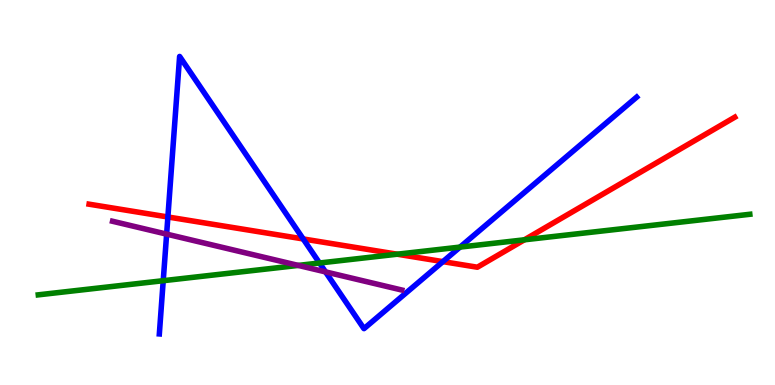[{'lines': ['blue', 'red'], 'intersections': [{'x': 2.17, 'y': 4.36}, {'x': 3.91, 'y': 3.79}, {'x': 5.71, 'y': 3.2}]}, {'lines': ['green', 'red'], 'intersections': [{'x': 5.13, 'y': 3.4}, {'x': 6.77, 'y': 3.77}]}, {'lines': ['purple', 'red'], 'intersections': []}, {'lines': ['blue', 'green'], 'intersections': [{'x': 2.11, 'y': 2.71}, {'x': 4.12, 'y': 3.17}, {'x': 5.94, 'y': 3.58}]}, {'lines': ['blue', 'purple'], 'intersections': [{'x': 2.15, 'y': 3.92}, {'x': 4.2, 'y': 2.94}]}, {'lines': ['green', 'purple'], 'intersections': [{'x': 3.85, 'y': 3.11}]}]